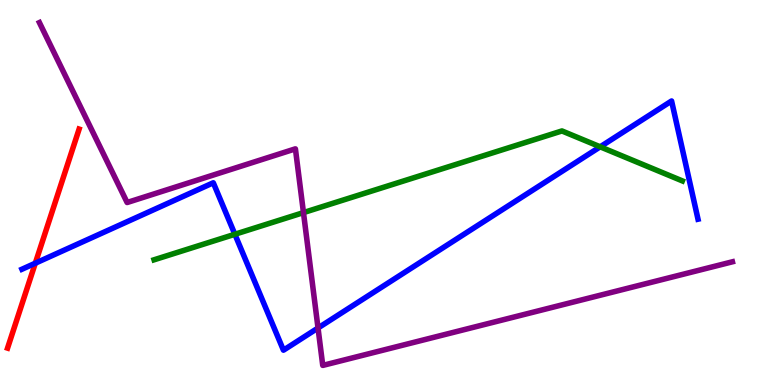[{'lines': ['blue', 'red'], 'intersections': [{'x': 0.455, 'y': 3.16}]}, {'lines': ['green', 'red'], 'intersections': []}, {'lines': ['purple', 'red'], 'intersections': []}, {'lines': ['blue', 'green'], 'intersections': [{'x': 3.03, 'y': 3.92}, {'x': 7.74, 'y': 6.19}]}, {'lines': ['blue', 'purple'], 'intersections': [{'x': 4.1, 'y': 1.48}]}, {'lines': ['green', 'purple'], 'intersections': [{'x': 3.92, 'y': 4.48}]}]